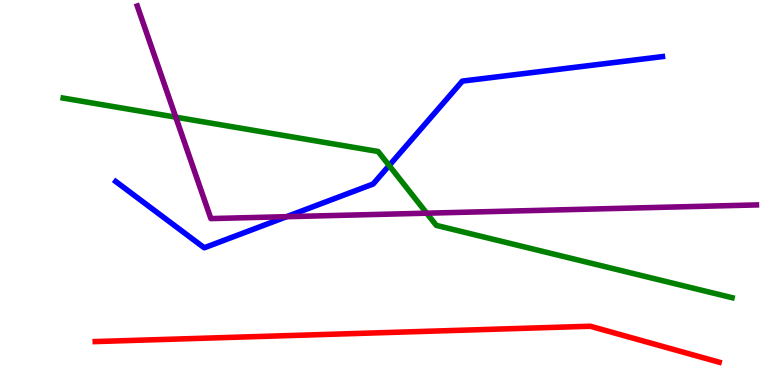[{'lines': ['blue', 'red'], 'intersections': []}, {'lines': ['green', 'red'], 'intersections': []}, {'lines': ['purple', 'red'], 'intersections': []}, {'lines': ['blue', 'green'], 'intersections': [{'x': 5.02, 'y': 5.7}]}, {'lines': ['blue', 'purple'], 'intersections': [{'x': 3.7, 'y': 4.37}]}, {'lines': ['green', 'purple'], 'intersections': [{'x': 2.27, 'y': 6.96}, {'x': 5.51, 'y': 4.46}]}]